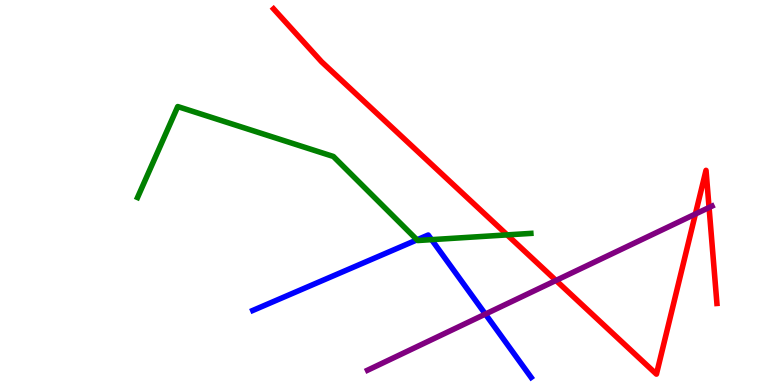[{'lines': ['blue', 'red'], 'intersections': []}, {'lines': ['green', 'red'], 'intersections': [{'x': 6.54, 'y': 3.9}]}, {'lines': ['purple', 'red'], 'intersections': [{'x': 7.17, 'y': 2.72}, {'x': 8.97, 'y': 4.44}, {'x': 9.15, 'y': 4.61}]}, {'lines': ['blue', 'green'], 'intersections': [{'x': 5.38, 'y': 3.77}, {'x': 5.57, 'y': 3.78}]}, {'lines': ['blue', 'purple'], 'intersections': [{'x': 6.26, 'y': 1.84}]}, {'lines': ['green', 'purple'], 'intersections': []}]